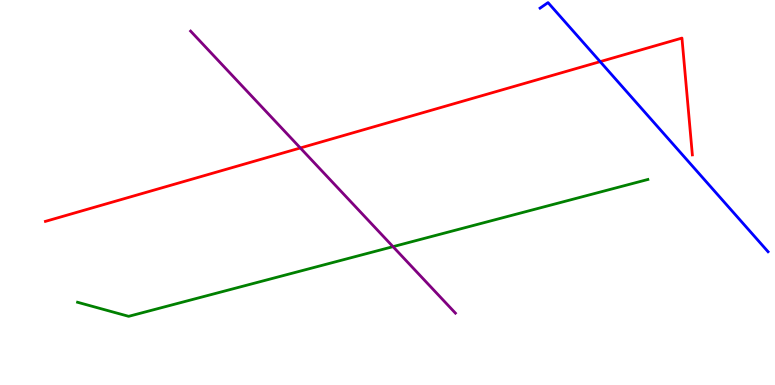[{'lines': ['blue', 'red'], 'intersections': [{'x': 7.74, 'y': 8.4}]}, {'lines': ['green', 'red'], 'intersections': []}, {'lines': ['purple', 'red'], 'intersections': [{'x': 3.88, 'y': 6.16}]}, {'lines': ['blue', 'green'], 'intersections': []}, {'lines': ['blue', 'purple'], 'intersections': []}, {'lines': ['green', 'purple'], 'intersections': [{'x': 5.07, 'y': 3.59}]}]